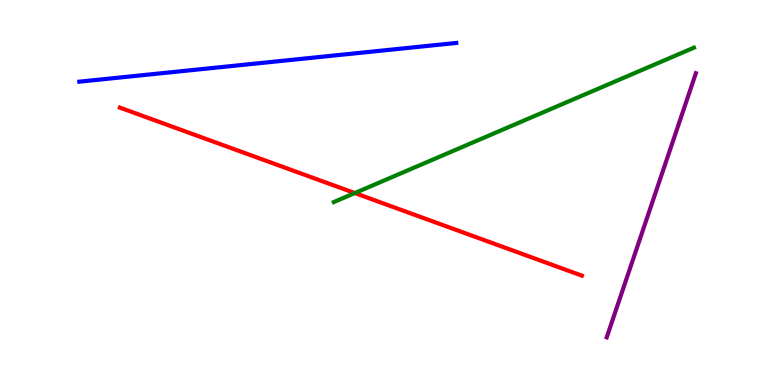[{'lines': ['blue', 'red'], 'intersections': []}, {'lines': ['green', 'red'], 'intersections': [{'x': 4.58, 'y': 4.99}]}, {'lines': ['purple', 'red'], 'intersections': []}, {'lines': ['blue', 'green'], 'intersections': []}, {'lines': ['blue', 'purple'], 'intersections': []}, {'lines': ['green', 'purple'], 'intersections': []}]